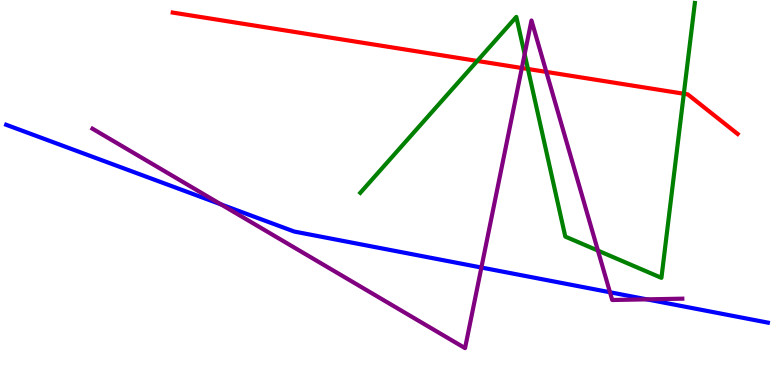[{'lines': ['blue', 'red'], 'intersections': []}, {'lines': ['green', 'red'], 'intersections': [{'x': 6.16, 'y': 8.42}, {'x': 6.81, 'y': 8.21}, {'x': 8.82, 'y': 7.57}]}, {'lines': ['purple', 'red'], 'intersections': [{'x': 6.73, 'y': 8.23}, {'x': 7.05, 'y': 8.13}]}, {'lines': ['blue', 'green'], 'intersections': []}, {'lines': ['blue', 'purple'], 'intersections': [{'x': 2.85, 'y': 4.69}, {'x': 6.21, 'y': 3.05}, {'x': 7.87, 'y': 2.41}, {'x': 8.35, 'y': 2.22}]}, {'lines': ['green', 'purple'], 'intersections': [{'x': 6.77, 'y': 8.59}, {'x': 7.72, 'y': 3.49}]}]